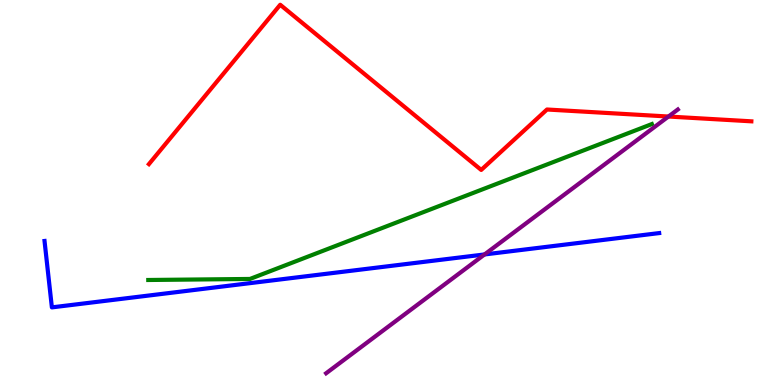[{'lines': ['blue', 'red'], 'intersections': []}, {'lines': ['green', 'red'], 'intersections': []}, {'lines': ['purple', 'red'], 'intersections': [{'x': 8.63, 'y': 6.97}]}, {'lines': ['blue', 'green'], 'intersections': []}, {'lines': ['blue', 'purple'], 'intersections': [{'x': 6.25, 'y': 3.39}]}, {'lines': ['green', 'purple'], 'intersections': []}]